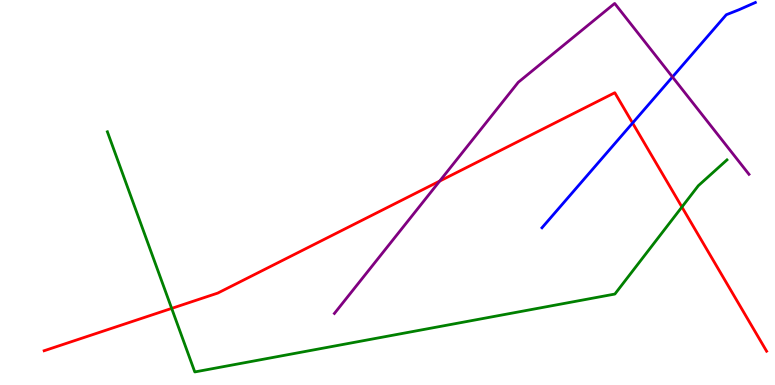[{'lines': ['blue', 'red'], 'intersections': [{'x': 8.16, 'y': 6.8}]}, {'lines': ['green', 'red'], 'intersections': [{'x': 2.22, 'y': 1.99}, {'x': 8.8, 'y': 4.62}]}, {'lines': ['purple', 'red'], 'intersections': [{'x': 5.67, 'y': 5.3}]}, {'lines': ['blue', 'green'], 'intersections': []}, {'lines': ['blue', 'purple'], 'intersections': [{'x': 8.68, 'y': 8.0}]}, {'lines': ['green', 'purple'], 'intersections': []}]